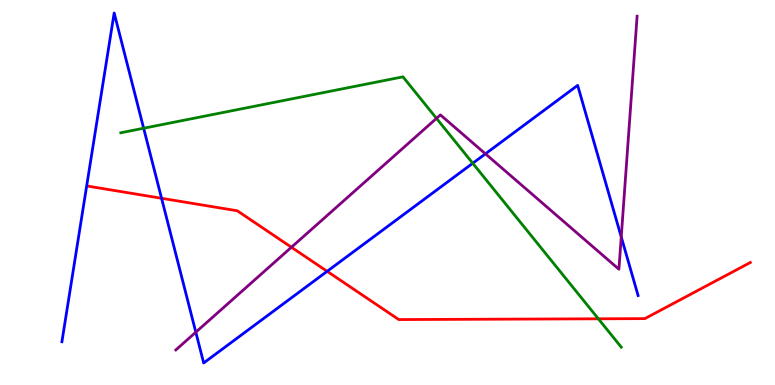[{'lines': ['blue', 'red'], 'intersections': [{'x': 2.08, 'y': 4.85}, {'x': 4.22, 'y': 2.95}]}, {'lines': ['green', 'red'], 'intersections': [{'x': 7.72, 'y': 1.72}]}, {'lines': ['purple', 'red'], 'intersections': [{'x': 3.76, 'y': 3.58}]}, {'lines': ['blue', 'green'], 'intersections': [{'x': 1.85, 'y': 6.67}, {'x': 6.1, 'y': 5.76}]}, {'lines': ['blue', 'purple'], 'intersections': [{'x': 2.53, 'y': 1.37}, {'x': 6.26, 'y': 6.0}, {'x': 8.02, 'y': 3.85}]}, {'lines': ['green', 'purple'], 'intersections': [{'x': 5.63, 'y': 6.93}]}]